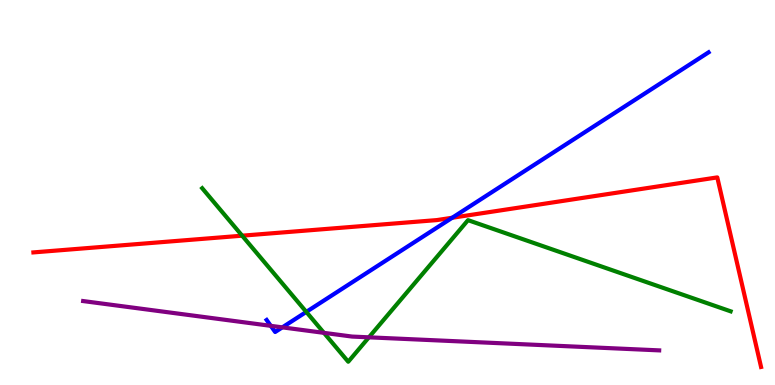[{'lines': ['blue', 'red'], 'intersections': [{'x': 5.83, 'y': 4.34}]}, {'lines': ['green', 'red'], 'intersections': [{'x': 3.12, 'y': 3.88}]}, {'lines': ['purple', 'red'], 'intersections': []}, {'lines': ['blue', 'green'], 'intersections': [{'x': 3.95, 'y': 1.9}]}, {'lines': ['blue', 'purple'], 'intersections': [{'x': 3.49, 'y': 1.54}, {'x': 3.64, 'y': 1.5}]}, {'lines': ['green', 'purple'], 'intersections': [{'x': 4.18, 'y': 1.35}, {'x': 4.76, 'y': 1.24}]}]